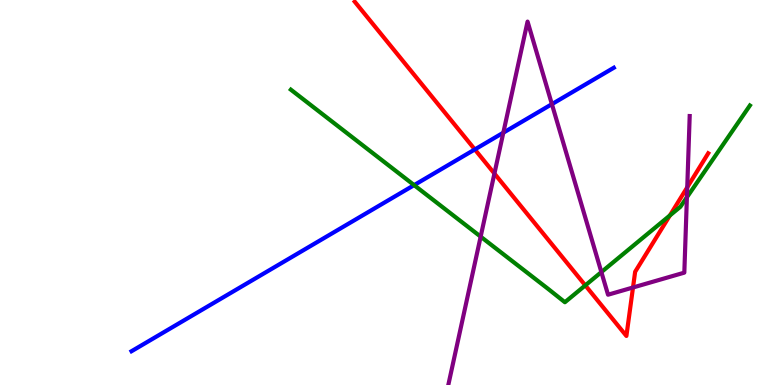[{'lines': ['blue', 'red'], 'intersections': [{'x': 6.13, 'y': 6.12}]}, {'lines': ['green', 'red'], 'intersections': [{'x': 7.55, 'y': 2.59}, {'x': 8.64, 'y': 4.4}]}, {'lines': ['purple', 'red'], 'intersections': [{'x': 6.38, 'y': 5.49}, {'x': 8.17, 'y': 2.53}, {'x': 8.87, 'y': 5.13}]}, {'lines': ['blue', 'green'], 'intersections': [{'x': 5.34, 'y': 5.19}]}, {'lines': ['blue', 'purple'], 'intersections': [{'x': 6.49, 'y': 6.55}, {'x': 7.12, 'y': 7.29}]}, {'lines': ['green', 'purple'], 'intersections': [{'x': 6.2, 'y': 3.85}, {'x': 7.76, 'y': 2.93}, {'x': 8.86, 'y': 4.88}]}]